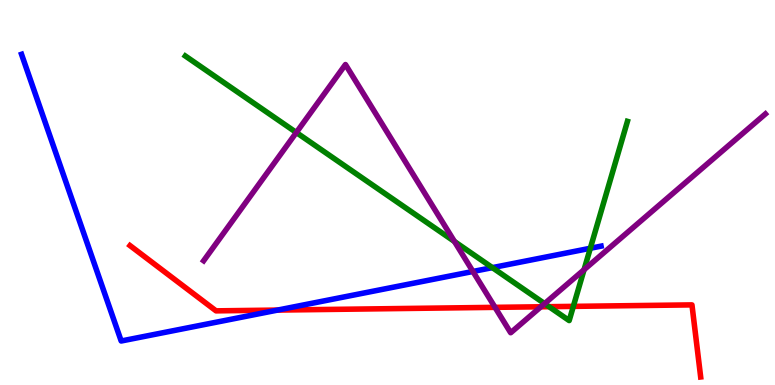[{'lines': ['blue', 'red'], 'intersections': [{'x': 3.58, 'y': 1.95}]}, {'lines': ['green', 'red'], 'intersections': [{'x': 7.08, 'y': 2.03}, {'x': 7.4, 'y': 2.04}]}, {'lines': ['purple', 'red'], 'intersections': [{'x': 6.39, 'y': 2.02}, {'x': 6.98, 'y': 2.03}]}, {'lines': ['blue', 'green'], 'intersections': [{'x': 6.35, 'y': 3.05}, {'x': 7.62, 'y': 3.55}]}, {'lines': ['blue', 'purple'], 'intersections': [{'x': 6.1, 'y': 2.95}]}, {'lines': ['green', 'purple'], 'intersections': [{'x': 3.82, 'y': 6.56}, {'x': 5.86, 'y': 3.73}, {'x': 7.03, 'y': 2.11}, {'x': 7.54, 'y': 2.99}]}]